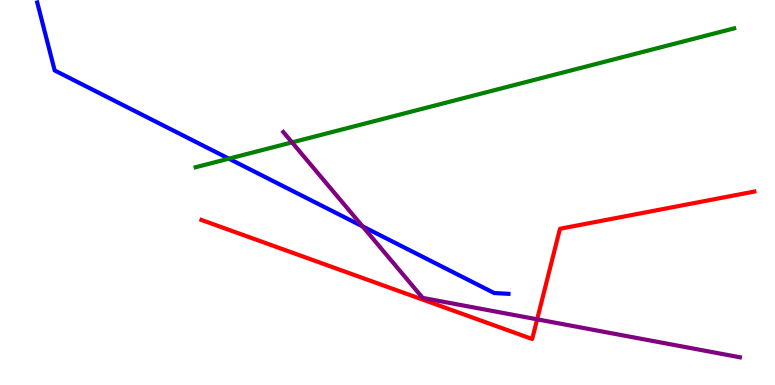[{'lines': ['blue', 'red'], 'intersections': []}, {'lines': ['green', 'red'], 'intersections': []}, {'lines': ['purple', 'red'], 'intersections': [{'x': 6.93, 'y': 1.71}]}, {'lines': ['blue', 'green'], 'intersections': [{'x': 2.95, 'y': 5.88}]}, {'lines': ['blue', 'purple'], 'intersections': [{'x': 4.68, 'y': 4.12}]}, {'lines': ['green', 'purple'], 'intersections': [{'x': 3.77, 'y': 6.3}]}]